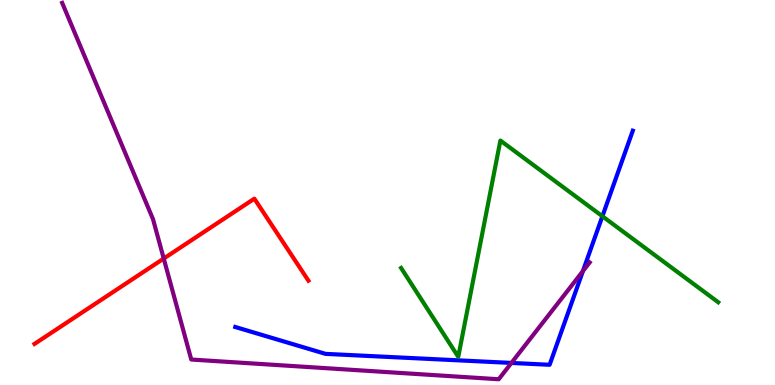[{'lines': ['blue', 'red'], 'intersections': []}, {'lines': ['green', 'red'], 'intersections': []}, {'lines': ['purple', 'red'], 'intersections': [{'x': 2.11, 'y': 3.28}]}, {'lines': ['blue', 'green'], 'intersections': [{'x': 7.77, 'y': 4.38}]}, {'lines': ['blue', 'purple'], 'intersections': [{'x': 6.6, 'y': 0.573}, {'x': 7.52, 'y': 2.96}]}, {'lines': ['green', 'purple'], 'intersections': []}]